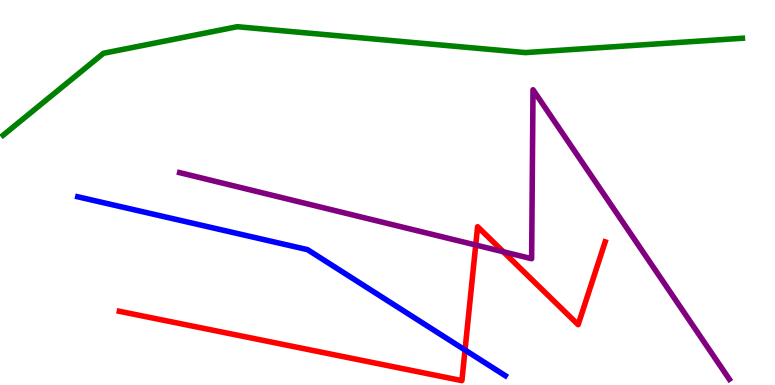[{'lines': ['blue', 'red'], 'intersections': [{'x': 6.0, 'y': 0.909}]}, {'lines': ['green', 'red'], 'intersections': []}, {'lines': ['purple', 'red'], 'intersections': [{'x': 6.14, 'y': 3.64}, {'x': 6.49, 'y': 3.46}]}, {'lines': ['blue', 'green'], 'intersections': []}, {'lines': ['blue', 'purple'], 'intersections': []}, {'lines': ['green', 'purple'], 'intersections': []}]